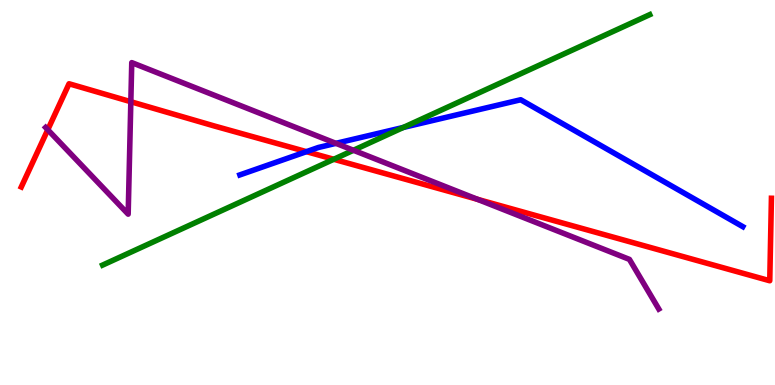[{'lines': ['blue', 'red'], 'intersections': [{'x': 3.95, 'y': 6.06}]}, {'lines': ['green', 'red'], 'intersections': [{'x': 4.31, 'y': 5.86}]}, {'lines': ['purple', 'red'], 'intersections': [{'x': 0.616, 'y': 6.63}, {'x': 1.69, 'y': 7.36}, {'x': 6.16, 'y': 4.82}]}, {'lines': ['blue', 'green'], 'intersections': [{'x': 5.2, 'y': 6.69}]}, {'lines': ['blue', 'purple'], 'intersections': [{'x': 4.33, 'y': 6.28}]}, {'lines': ['green', 'purple'], 'intersections': [{'x': 4.56, 'y': 6.1}]}]